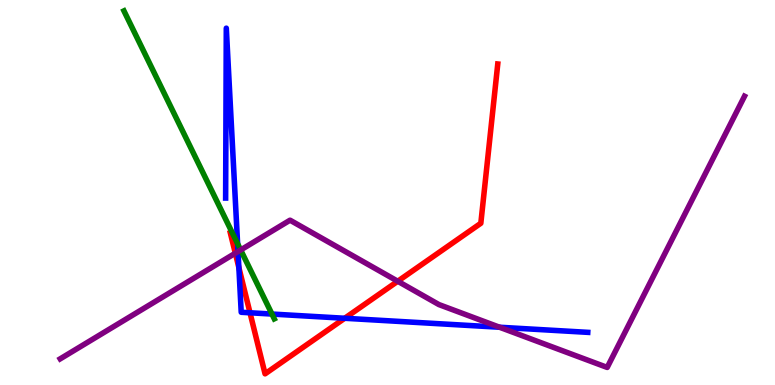[{'lines': ['blue', 'red'], 'intersections': [{'x': 3.08, 'y': 3.05}, {'x': 3.23, 'y': 1.88}, {'x': 4.45, 'y': 1.73}]}, {'lines': ['green', 'red'], 'intersections': []}, {'lines': ['purple', 'red'], 'intersections': [{'x': 3.04, 'y': 3.42}, {'x': 5.13, 'y': 2.69}]}, {'lines': ['blue', 'green'], 'intersections': [{'x': 3.07, 'y': 3.67}, {'x': 3.51, 'y': 1.84}]}, {'lines': ['blue', 'purple'], 'intersections': [{'x': 3.07, 'y': 3.47}, {'x': 6.45, 'y': 1.5}]}, {'lines': ['green', 'purple'], 'intersections': [{'x': 3.11, 'y': 3.51}]}]